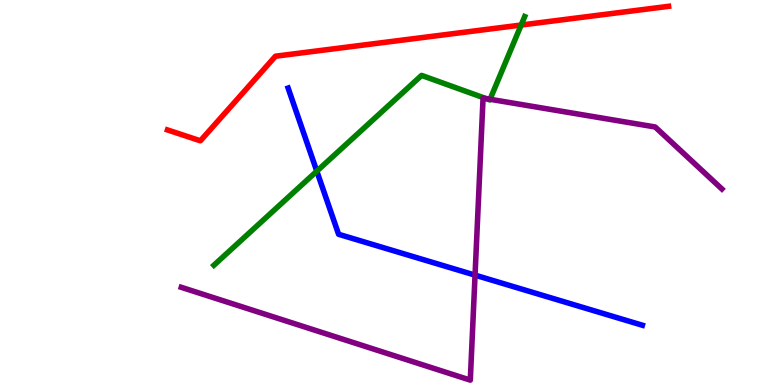[{'lines': ['blue', 'red'], 'intersections': []}, {'lines': ['green', 'red'], 'intersections': [{'x': 6.72, 'y': 9.35}]}, {'lines': ['purple', 'red'], 'intersections': []}, {'lines': ['blue', 'green'], 'intersections': [{'x': 4.09, 'y': 5.55}]}, {'lines': ['blue', 'purple'], 'intersections': [{'x': 6.13, 'y': 2.85}]}, {'lines': ['green', 'purple'], 'intersections': [{'x': 6.27, 'y': 7.44}, {'x': 6.32, 'y': 7.42}]}]